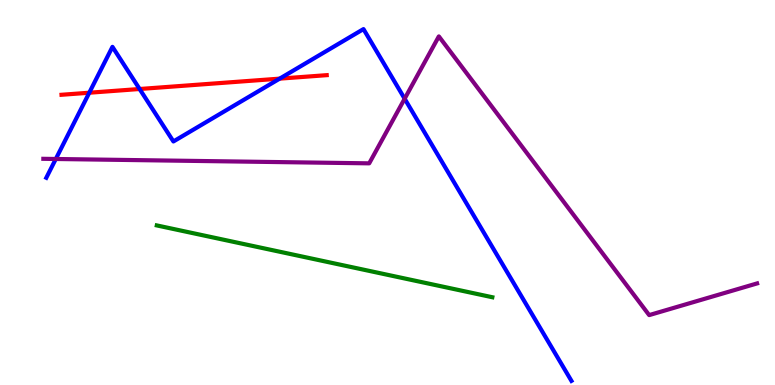[{'lines': ['blue', 'red'], 'intersections': [{'x': 1.15, 'y': 7.59}, {'x': 1.8, 'y': 7.69}, {'x': 3.61, 'y': 7.96}]}, {'lines': ['green', 'red'], 'intersections': []}, {'lines': ['purple', 'red'], 'intersections': []}, {'lines': ['blue', 'green'], 'intersections': []}, {'lines': ['blue', 'purple'], 'intersections': [{'x': 0.72, 'y': 5.87}, {'x': 5.22, 'y': 7.44}]}, {'lines': ['green', 'purple'], 'intersections': []}]